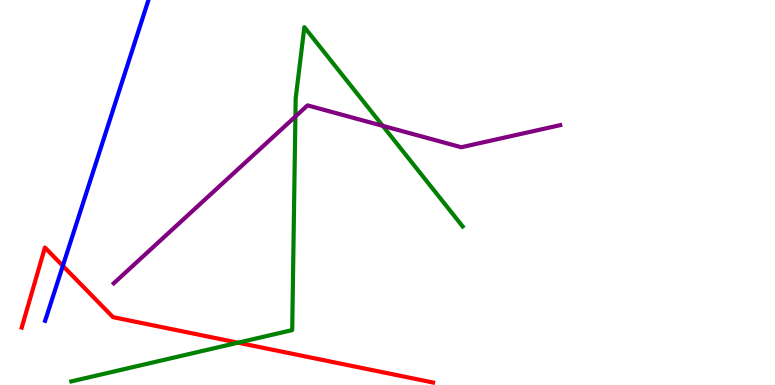[{'lines': ['blue', 'red'], 'intersections': [{'x': 0.811, 'y': 3.09}]}, {'lines': ['green', 'red'], 'intersections': [{'x': 3.07, 'y': 1.1}]}, {'lines': ['purple', 'red'], 'intersections': []}, {'lines': ['blue', 'green'], 'intersections': []}, {'lines': ['blue', 'purple'], 'intersections': []}, {'lines': ['green', 'purple'], 'intersections': [{'x': 3.81, 'y': 6.97}, {'x': 4.94, 'y': 6.73}]}]